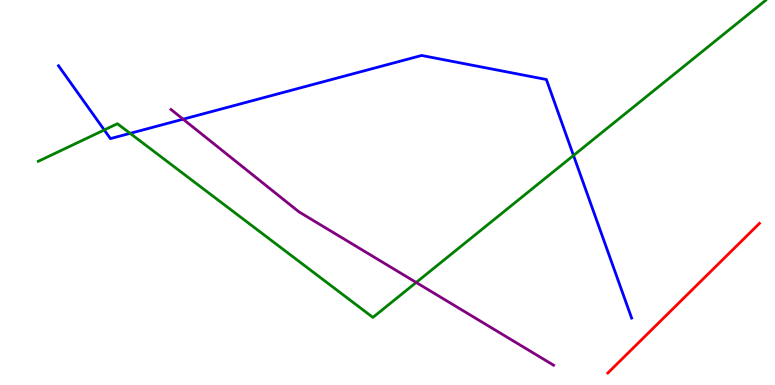[{'lines': ['blue', 'red'], 'intersections': []}, {'lines': ['green', 'red'], 'intersections': []}, {'lines': ['purple', 'red'], 'intersections': []}, {'lines': ['blue', 'green'], 'intersections': [{'x': 1.35, 'y': 6.62}, {'x': 1.68, 'y': 6.54}, {'x': 7.4, 'y': 5.96}]}, {'lines': ['blue', 'purple'], 'intersections': [{'x': 2.36, 'y': 6.9}]}, {'lines': ['green', 'purple'], 'intersections': [{'x': 5.37, 'y': 2.66}]}]